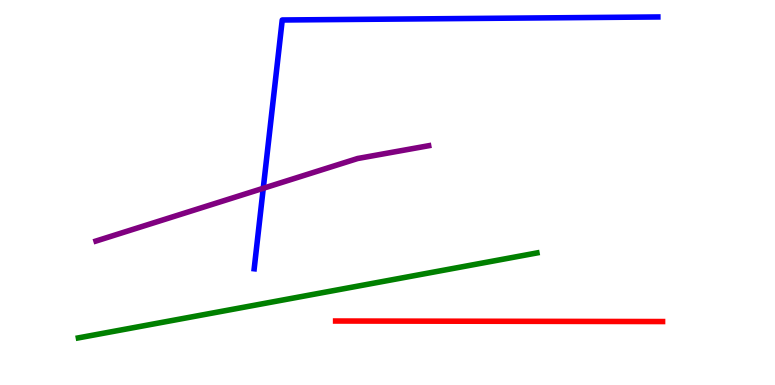[{'lines': ['blue', 'red'], 'intersections': []}, {'lines': ['green', 'red'], 'intersections': []}, {'lines': ['purple', 'red'], 'intersections': []}, {'lines': ['blue', 'green'], 'intersections': []}, {'lines': ['blue', 'purple'], 'intersections': [{'x': 3.4, 'y': 5.11}]}, {'lines': ['green', 'purple'], 'intersections': []}]